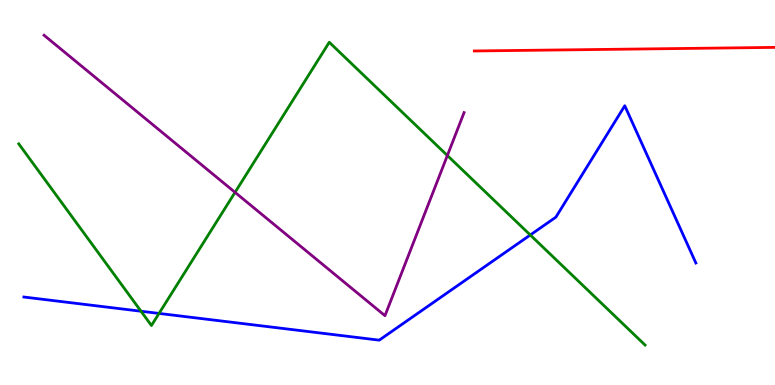[{'lines': ['blue', 'red'], 'intersections': []}, {'lines': ['green', 'red'], 'intersections': []}, {'lines': ['purple', 'red'], 'intersections': []}, {'lines': ['blue', 'green'], 'intersections': [{'x': 1.82, 'y': 1.92}, {'x': 2.05, 'y': 1.86}, {'x': 6.84, 'y': 3.9}]}, {'lines': ['blue', 'purple'], 'intersections': []}, {'lines': ['green', 'purple'], 'intersections': [{'x': 3.03, 'y': 5.0}, {'x': 5.77, 'y': 5.96}]}]